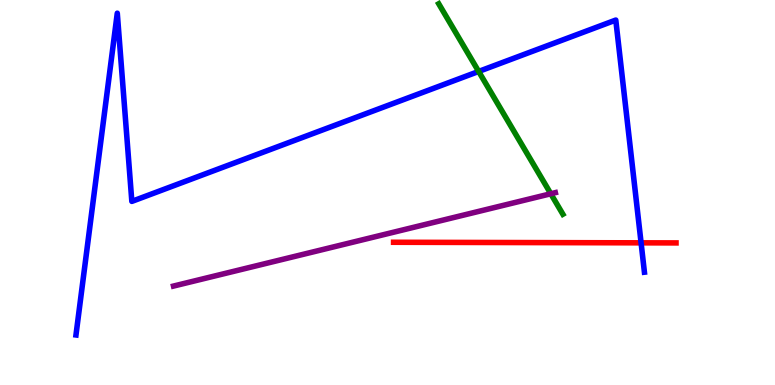[{'lines': ['blue', 'red'], 'intersections': [{'x': 8.27, 'y': 3.69}]}, {'lines': ['green', 'red'], 'intersections': []}, {'lines': ['purple', 'red'], 'intersections': []}, {'lines': ['blue', 'green'], 'intersections': [{'x': 6.18, 'y': 8.14}]}, {'lines': ['blue', 'purple'], 'intersections': []}, {'lines': ['green', 'purple'], 'intersections': [{'x': 7.11, 'y': 4.97}]}]